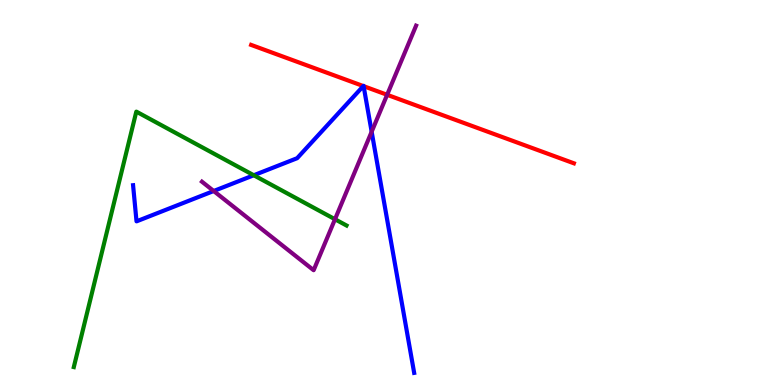[{'lines': ['blue', 'red'], 'intersections': [{'x': 4.69, 'y': 7.76}, {'x': 4.69, 'y': 7.76}]}, {'lines': ['green', 'red'], 'intersections': []}, {'lines': ['purple', 'red'], 'intersections': [{'x': 5.0, 'y': 7.54}]}, {'lines': ['blue', 'green'], 'intersections': [{'x': 3.27, 'y': 5.45}]}, {'lines': ['blue', 'purple'], 'intersections': [{'x': 2.76, 'y': 5.04}, {'x': 4.8, 'y': 6.58}]}, {'lines': ['green', 'purple'], 'intersections': [{'x': 4.32, 'y': 4.31}]}]